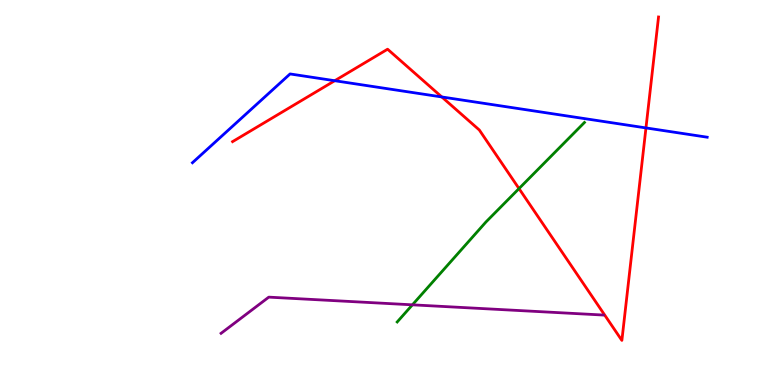[{'lines': ['blue', 'red'], 'intersections': [{'x': 4.32, 'y': 7.9}, {'x': 5.7, 'y': 7.48}, {'x': 8.33, 'y': 6.68}]}, {'lines': ['green', 'red'], 'intersections': [{'x': 6.7, 'y': 5.1}]}, {'lines': ['purple', 'red'], 'intersections': []}, {'lines': ['blue', 'green'], 'intersections': []}, {'lines': ['blue', 'purple'], 'intersections': []}, {'lines': ['green', 'purple'], 'intersections': [{'x': 5.32, 'y': 2.08}]}]